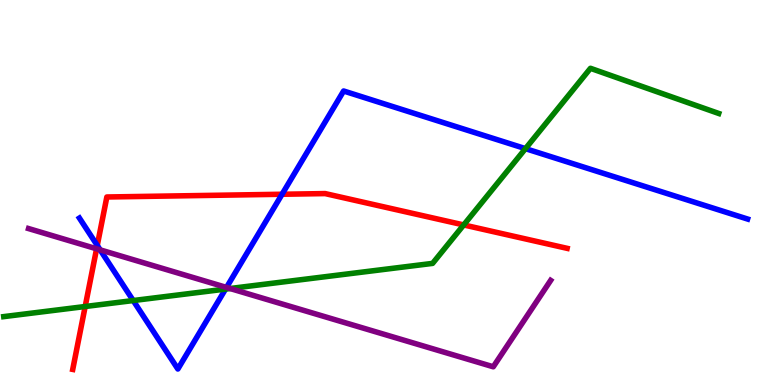[{'lines': ['blue', 'red'], 'intersections': [{'x': 1.26, 'y': 3.63}, {'x': 3.64, 'y': 4.95}]}, {'lines': ['green', 'red'], 'intersections': [{'x': 1.1, 'y': 2.04}, {'x': 5.98, 'y': 4.16}]}, {'lines': ['purple', 'red'], 'intersections': [{'x': 1.25, 'y': 3.54}]}, {'lines': ['blue', 'green'], 'intersections': [{'x': 1.72, 'y': 2.19}, {'x': 2.91, 'y': 2.49}, {'x': 6.78, 'y': 6.14}]}, {'lines': ['blue', 'purple'], 'intersections': [{'x': 1.29, 'y': 3.51}, {'x': 2.92, 'y': 2.53}]}, {'lines': ['green', 'purple'], 'intersections': [{'x': 2.97, 'y': 2.51}]}]